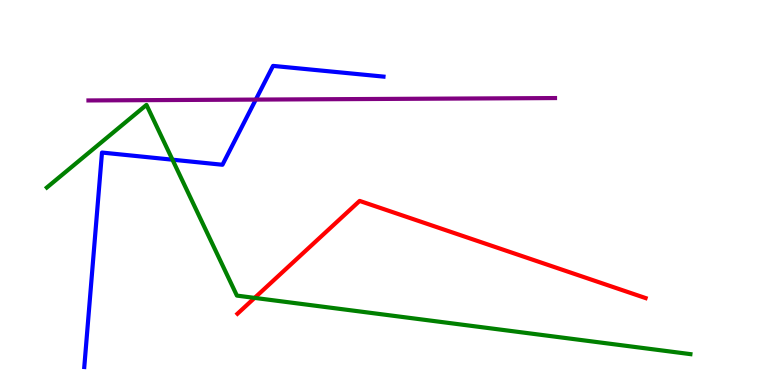[{'lines': ['blue', 'red'], 'intersections': []}, {'lines': ['green', 'red'], 'intersections': [{'x': 3.29, 'y': 2.26}]}, {'lines': ['purple', 'red'], 'intersections': []}, {'lines': ['blue', 'green'], 'intersections': [{'x': 2.23, 'y': 5.85}]}, {'lines': ['blue', 'purple'], 'intersections': [{'x': 3.3, 'y': 7.41}]}, {'lines': ['green', 'purple'], 'intersections': []}]